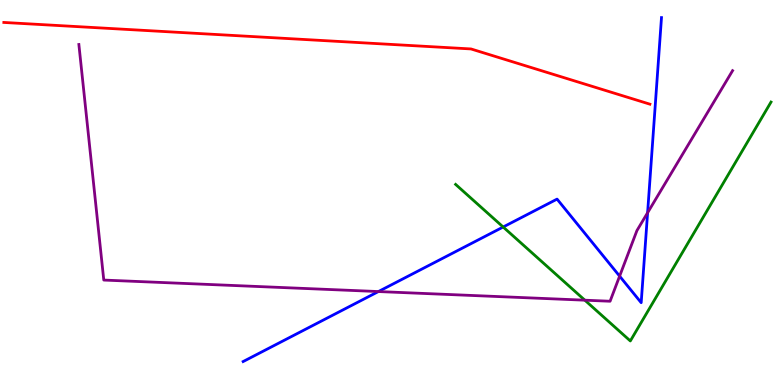[{'lines': ['blue', 'red'], 'intersections': []}, {'lines': ['green', 'red'], 'intersections': []}, {'lines': ['purple', 'red'], 'intersections': []}, {'lines': ['blue', 'green'], 'intersections': [{'x': 6.49, 'y': 4.1}]}, {'lines': ['blue', 'purple'], 'intersections': [{'x': 4.88, 'y': 2.43}, {'x': 8.0, 'y': 2.83}, {'x': 8.36, 'y': 4.47}]}, {'lines': ['green', 'purple'], 'intersections': [{'x': 7.55, 'y': 2.2}]}]